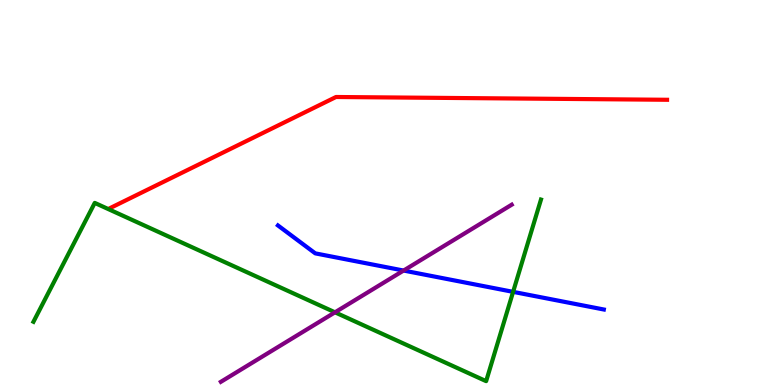[{'lines': ['blue', 'red'], 'intersections': []}, {'lines': ['green', 'red'], 'intersections': []}, {'lines': ['purple', 'red'], 'intersections': []}, {'lines': ['blue', 'green'], 'intersections': [{'x': 6.62, 'y': 2.42}]}, {'lines': ['blue', 'purple'], 'intersections': [{'x': 5.21, 'y': 2.97}]}, {'lines': ['green', 'purple'], 'intersections': [{'x': 4.32, 'y': 1.89}]}]